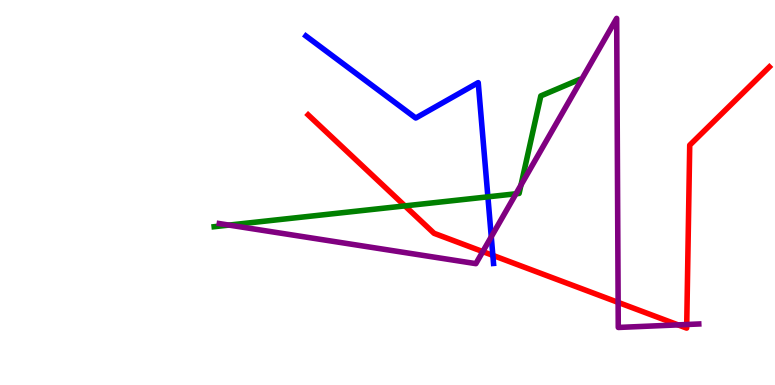[{'lines': ['blue', 'red'], 'intersections': [{'x': 6.36, 'y': 3.37}]}, {'lines': ['green', 'red'], 'intersections': [{'x': 5.22, 'y': 4.65}]}, {'lines': ['purple', 'red'], 'intersections': [{'x': 6.23, 'y': 3.47}, {'x': 7.98, 'y': 2.15}, {'x': 8.75, 'y': 1.56}, {'x': 8.86, 'y': 1.57}]}, {'lines': ['blue', 'green'], 'intersections': [{'x': 6.3, 'y': 4.89}]}, {'lines': ['blue', 'purple'], 'intersections': [{'x': 6.34, 'y': 3.85}]}, {'lines': ['green', 'purple'], 'intersections': [{'x': 2.95, 'y': 4.15}, {'x': 6.66, 'y': 4.97}, {'x': 6.72, 'y': 5.19}]}]